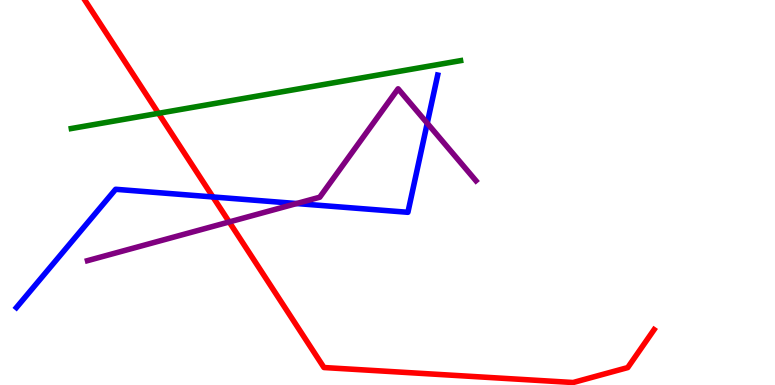[{'lines': ['blue', 'red'], 'intersections': [{'x': 2.75, 'y': 4.88}]}, {'lines': ['green', 'red'], 'intersections': [{'x': 2.05, 'y': 7.06}]}, {'lines': ['purple', 'red'], 'intersections': [{'x': 2.96, 'y': 4.24}]}, {'lines': ['blue', 'green'], 'intersections': []}, {'lines': ['blue', 'purple'], 'intersections': [{'x': 3.83, 'y': 4.71}, {'x': 5.51, 'y': 6.8}]}, {'lines': ['green', 'purple'], 'intersections': []}]